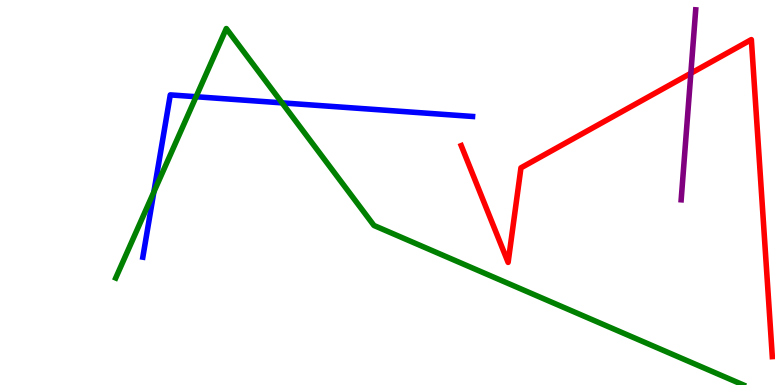[{'lines': ['blue', 'red'], 'intersections': []}, {'lines': ['green', 'red'], 'intersections': []}, {'lines': ['purple', 'red'], 'intersections': [{'x': 8.91, 'y': 8.1}]}, {'lines': ['blue', 'green'], 'intersections': [{'x': 1.99, 'y': 5.01}, {'x': 2.53, 'y': 7.49}, {'x': 3.64, 'y': 7.33}]}, {'lines': ['blue', 'purple'], 'intersections': []}, {'lines': ['green', 'purple'], 'intersections': []}]